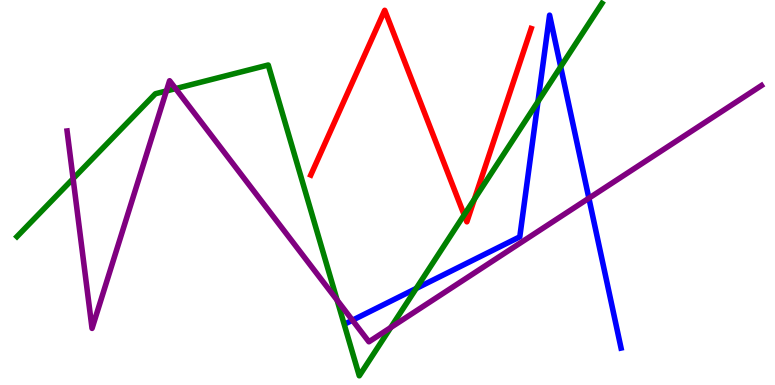[{'lines': ['blue', 'red'], 'intersections': []}, {'lines': ['green', 'red'], 'intersections': [{'x': 5.99, 'y': 4.42}, {'x': 6.12, 'y': 4.83}]}, {'lines': ['purple', 'red'], 'intersections': []}, {'lines': ['blue', 'green'], 'intersections': [{'x': 5.37, 'y': 2.51}, {'x': 6.94, 'y': 7.36}, {'x': 7.23, 'y': 8.27}]}, {'lines': ['blue', 'purple'], 'intersections': [{'x': 4.55, 'y': 1.68}, {'x': 7.6, 'y': 4.85}]}, {'lines': ['green', 'purple'], 'intersections': [{'x': 0.943, 'y': 5.36}, {'x': 2.15, 'y': 7.64}, {'x': 2.27, 'y': 7.7}, {'x': 4.35, 'y': 2.2}, {'x': 5.04, 'y': 1.49}]}]